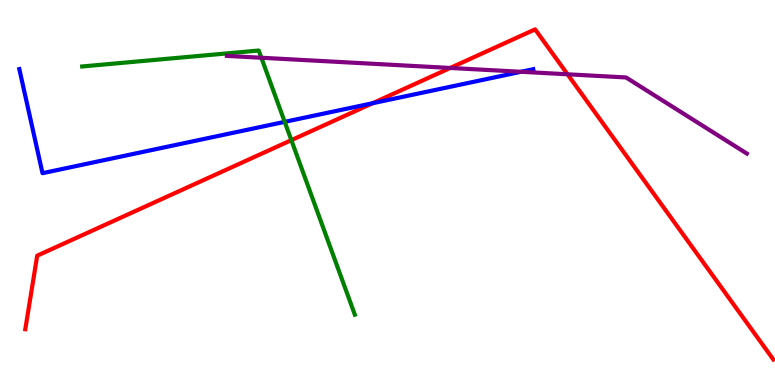[{'lines': ['blue', 'red'], 'intersections': [{'x': 4.81, 'y': 7.32}]}, {'lines': ['green', 'red'], 'intersections': [{'x': 3.76, 'y': 6.36}]}, {'lines': ['purple', 'red'], 'intersections': [{'x': 5.81, 'y': 8.23}, {'x': 7.32, 'y': 8.07}]}, {'lines': ['blue', 'green'], 'intersections': [{'x': 3.67, 'y': 6.83}]}, {'lines': ['blue', 'purple'], 'intersections': [{'x': 6.72, 'y': 8.14}]}, {'lines': ['green', 'purple'], 'intersections': [{'x': 3.37, 'y': 8.5}]}]